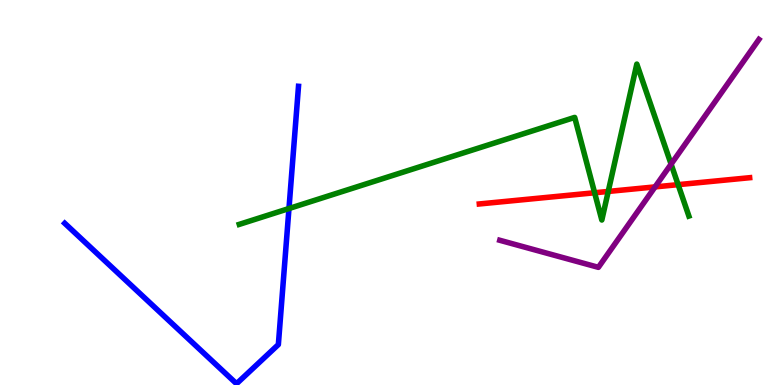[{'lines': ['blue', 'red'], 'intersections': []}, {'lines': ['green', 'red'], 'intersections': [{'x': 7.67, 'y': 4.99}, {'x': 7.85, 'y': 5.03}, {'x': 8.75, 'y': 5.2}]}, {'lines': ['purple', 'red'], 'intersections': [{'x': 8.45, 'y': 5.15}]}, {'lines': ['blue', 'green'], 'intersections': [{'x': 3.73, 'y': 4.58}]}, {'lines': ['blue', 'purple'], 'intersections': []}, {'lines': ['green', 'purple'], 'intersections': [{'x': 8.66, 'y': 5.74}]}]